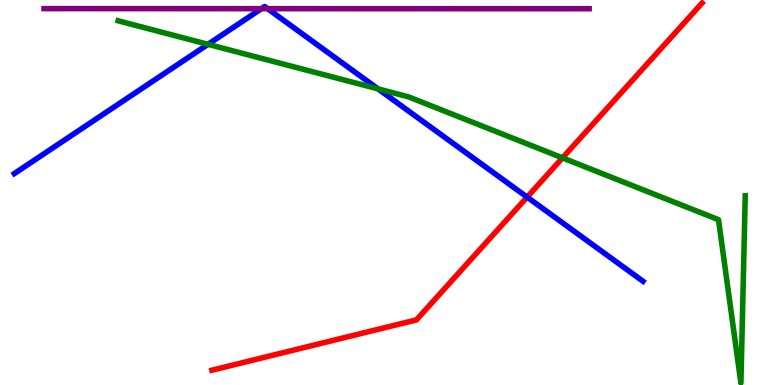[{'lines': ['blue', 'red'], 'intersections': [{'x': 6.8, 'y': 4.88}]}, {'lines': ['green', 'red'], 'intersections': [{'x': 7.26, 'y': 5.9}]}, {'lines': ['purple', 'red'], 'intersections': []}, {'lines': ['blue', 'green'], 'intersections': [{'x': 2.68, 'y': 8.85}, {'x': 4.88, 'y': 7.69}]}, {'lines': ['blue', 'purple'], 'intersections': [{'x': 3.37, 'y': 9.77}, {'x': 3.45, 'y': 9.77}]}, {'lines': ['green', 'purple'], 'intersections': []}]